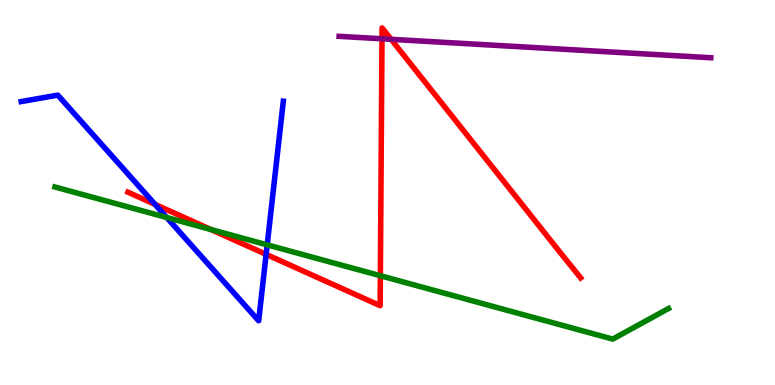[{'lines': ['blue', 'red'], 'intersections': [{'x': 2.0, 'y': 4.69}, {'x': 3.43, 'y': 3.39}]}, {'lines': ['green', 'red'], 'intersections': [{'x': 2.72, 'y': 4.04}, {'x': 4.91, 'y': 2.84}]}, {'lines': ['purple', 'red'], 'intersections': [{'x': 4.93, 'y': 8.99}, {'x': 5.05, 'y': 8.98}]}, {'lines': ['blue', 'green'], 'intersections': [{'x': 2.15, 'y': 4.35}, {'x': 3.45, 'y': 3.64}]}, {'lines': ['blue', 'purple'], 'intersections': []}, {'lines': ['green', 'purple'], 'intersections': []}]